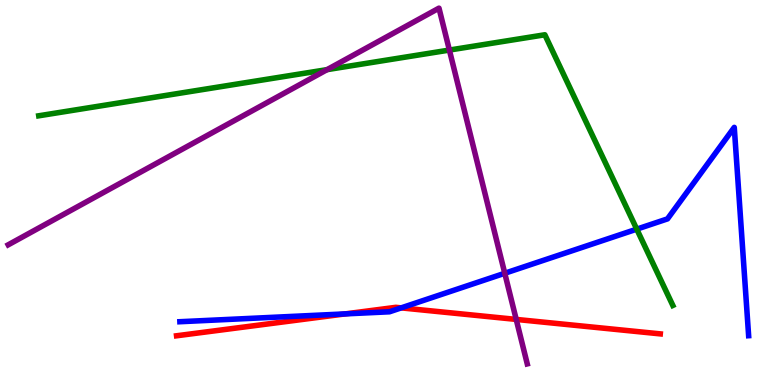[{'lines': ['blue', 'red'], 'intersections': [{'x': 4.46, 'y': 1.85}, {'x': 5.18, 'y': 2.0}]}, {'lines': ['green', 'red'], 'intersections': []}, {'lines': ['purple', 'red'], 'intersections': [{'x': 6.66, 'y': 1.7}]}, {'lines': ['blue', 'green'], 'intersections': [{'x': 8.22, 'y': 4.05}]}, {'lines': ['blue', 'purple'], 'intersections': [{'x': 6.51, 'y': 2.9}]}, {'lines': ['green', 'purple'], 'intersections': [{'x': 4.22, 'y': 8.19}, {'x': 5.8, 'y': 8.7}]}]